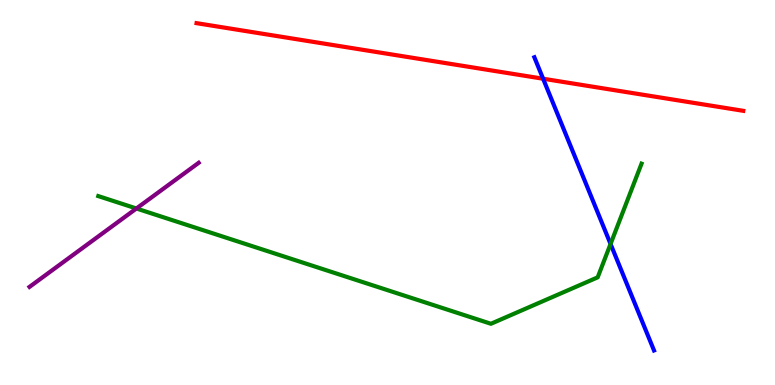[{'lines': ['blue', 'red'], 'intersections': [{'x': 7.01, 'y': 7.96}]}, {'lines': ['green', 'red'], 'intersections': []}, {'lines': ['purple', 'red'], 'intersections': []}, {'lines': ['blue', 'green'], 'intersections': [{'x': 7.88, 'y': 3.66}]}, {'lines': ['blue', 'purple'], 'intersections': []}, {'lines': ['green', 'purple'], 'intersections': [{'x': 1.76, 'y': 4.58}]}]